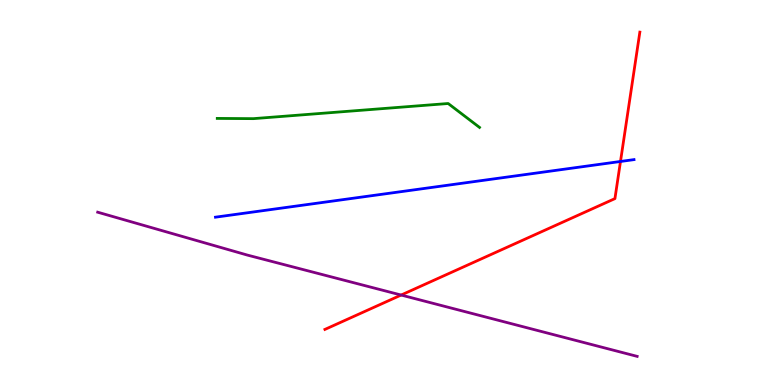[{'lines': ['blue', 'red'], 'intersections': [{'x': 8.01, 'y': 5.81}]}, {'lines': ['green', 'red'], 'intersections': []}, {'lines': ['purple', 'red'], 'intersections': [{'x': 5.18, 'y': 2.34}]}, {'lines': ['blue', 'green'], 'intersections': []}, {'lines': ['blue', 'purple'], 'intersections': []}, {'lines': ['green', 'purple'], 'intersections': []}]